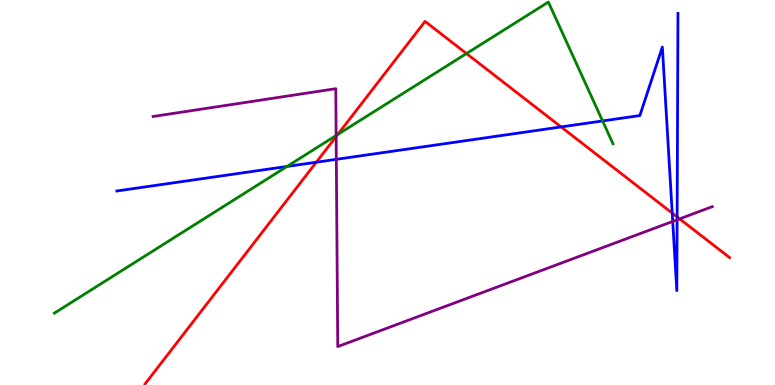[{'lines': ['blue', 'red'], 'intersections': [{'x': 4.08, 'y': 5.79}, {'x': 7.24, 'y': 6.7}, {'x': 8.67, 'y': 4.46}, {'x': 8.74, 'y': 4.37}]}, {'lines': ['green', 'red'], 'intersections': [{'x': 4.36, 'y': 6.51}, {'x': 6.02, 'y': 8.61}]}, {'lines': ['purple', 'red'], 'intersections': [{'x': 4.34, 'y': 6.45}, {'x': 8.77, 'y': 4.32}]}, {'lines': ['blue', 'green'], 'intersections': [{'x': 3.7, 'y': 5.68}, {'x': 7.78, 'y': 6.86}]}, {'lines': ['blue', 'purple'], 'intersections': [{'x': 4.34, 'y': 5.86}, {'x': 8.68, 'y': 4.25}, {'x': 8.74, 'y': 4.29}]}, {'lines': ['green', 'purple'], 'intersections': [{'x': 4.34, 'y': 6.48}]}]